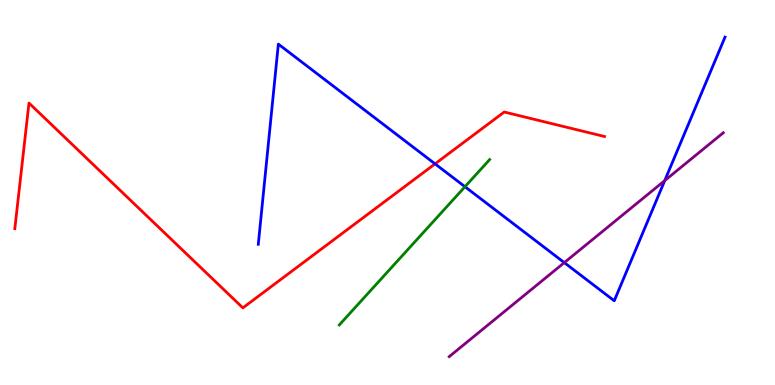[{'lines': ['blue', 'red'], 'intersections': [{'x': 5.61, 'y': 5.74}]}, {'lines': ['green', 'red'], 'intersections': []}, {'lines': ['purple', 'red'], 'intersections': []}, {'lines': ['blue', 'green'], 'intersections': [{'x': 6.0, 'y': 5.15}]}, {'lines': ['blue', 'purple'], 'intersections': [{'x': 7.28, 'y': 3.18}, {'x': 8.58, 'y': 5.31}]}, {'lines': ['green', 'purple'], 'intersections': []}]